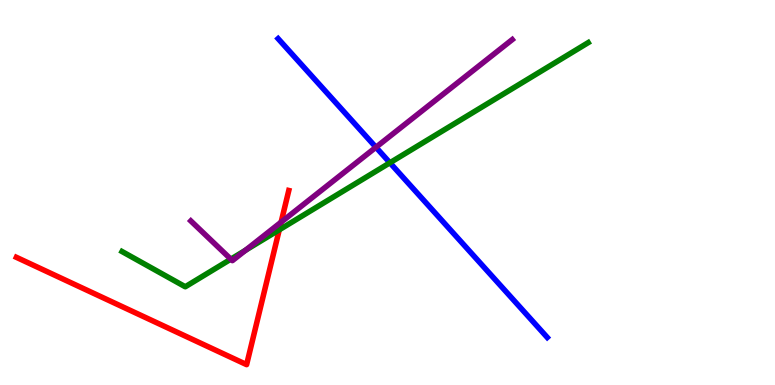[{'lines': ['blue', 'red'], 'intersections': []}, {'lines': ['green', 'red'], 'intersections': [{'x': 3.6, 'y': 4.03}]}, {'lines': ['purple', 'red'], 'intersections': [{'x': 3.63, 'y': 4.23}]}, {'lines': ['blue', 'green'], 'intersections': [{'x': 5.03, 'y': 5.77}]}, {'lines': ['blue', 'purple'], 'intersections': [{'x': 4.85, 'y': 6.18}]}, {'lines': ['green', 'purple'], 'intersections': [{'x': 2.98, 'y': 3.27}, {'x': 3.17, 'y': 3.5}]}]